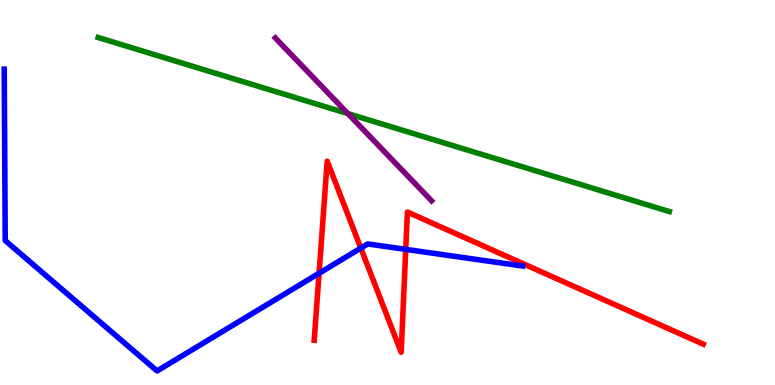[{'lines': ['blue', 'red'], 'intersections': [{'x': 4.12, 'y': 2.9}, {'x': 4.66, 'y': 3.56}, {'x': 5.24, 'y': 3.52}]}, {'lines': ['green', 'red'], 'intersections': []}, {'lines': ['purple', 'red'], 'intersections': []}, {'lines': ['blue', 'green'], 'intersections': []}, {'lines': ['blue', 'purple'], 'intersections': []}, {'lines': ['green', 'purple'], 'intersections': [{'x': 4.49, 'y': 7.05}]}]